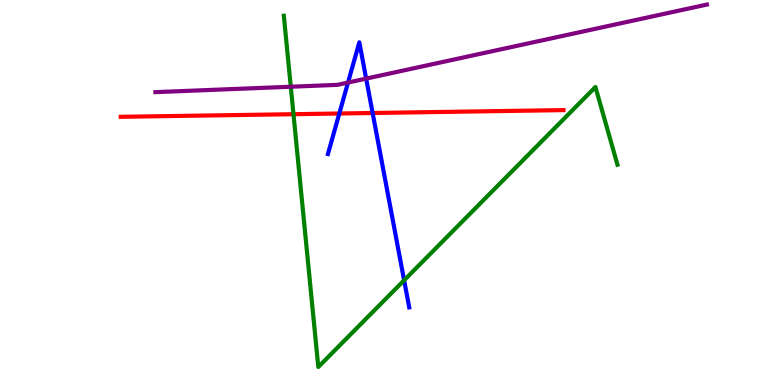[{'lines': ['blue', 'red'], 'intersections': [{'x': 4.38, 'y': 7.05}, {'x': 4.81, 'y': 7.06}]}, {'lines': ['green', 'red'], 'intersections': [{'x': 3.79, 'y': 7.03}]}, {'lines': ['purple', 'red'], 'intersections': []}, {'lines': ['blue', 'green'], 'intersections': [{'x': 5.21, 'y': 2.72}]}, {'lines': ['blue', 'purple'], 'intersections': [{'x': 4.49, 'y': 7.86}, {'x': 4.72, 'y': 7.96}]}, {'lines': ['green', 'purple'], 'intersections': [{'x': 3.75, 'y': 7.75}]}]